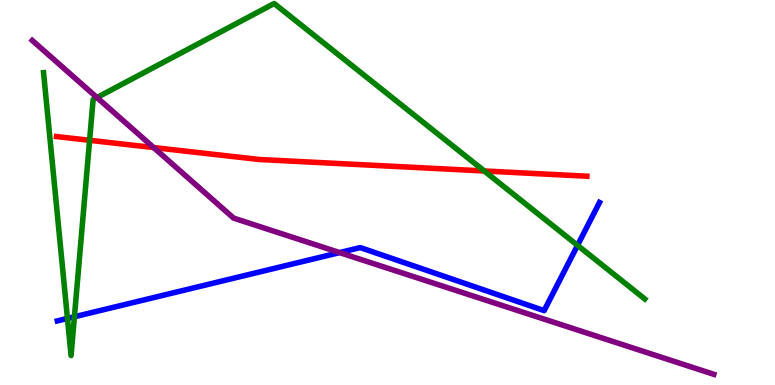[{'lines': ['blue', 'red'], 'intersections': []}, {'lines': ['green', 'red'], 'intersections': [{'x': 1.16, 'y': 6.36}, {'x': 6.25, 'y': 5.56}]}, {'lines': ['purple', 'red'], 'intersections': [{'x': 1.98, 'y': 6.17}]}, {'lines': ['blue', 'green'], 'intersections': [{'x': 0.871, 'y': 1.73}, {'x': 0.96, 'y': 1.77}, {'x': 7.45, 'y': 3.63}]}, {'lines': ['blue', 'purple'], 'intersections': [{'x': 4.38, 'y': 3.44}]}, {'lines': ['green', 'purple'], 'intersections': [{'x': 1.25, 'y': 7.47}]}]